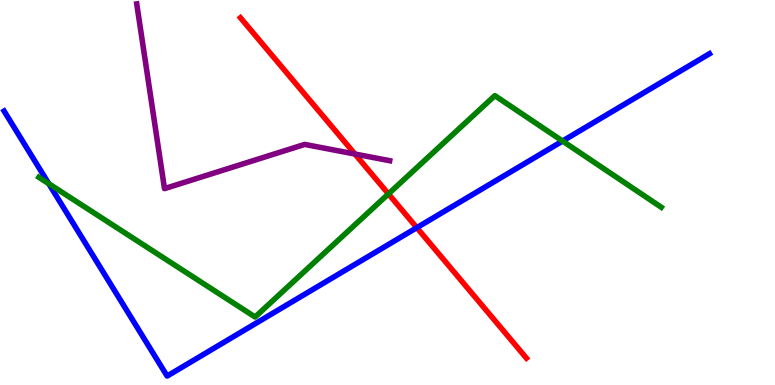[{'lines': ['blue', 'red'], 'intersections': [{'x': 5.38, 'y': 4.09}]}, {'lines': ['green', 'red'], 'intersections': [{'x': 5.01, 'y': 4.96}]}, {'lines': ['purple', 'red'], 'intersections': [{'x': 4.58, 'y': 6.0}]}, {'lines': ['blue', 'green'], 'intersections': [{'x': 0.63, 'y': 5.23}, {'x': 7.26, 'y': 6.34}]}, {'lines': ['blue', 'purple'], 'intersections': []}, {'lines': ['green', 'purple'], 'intersections': []}]